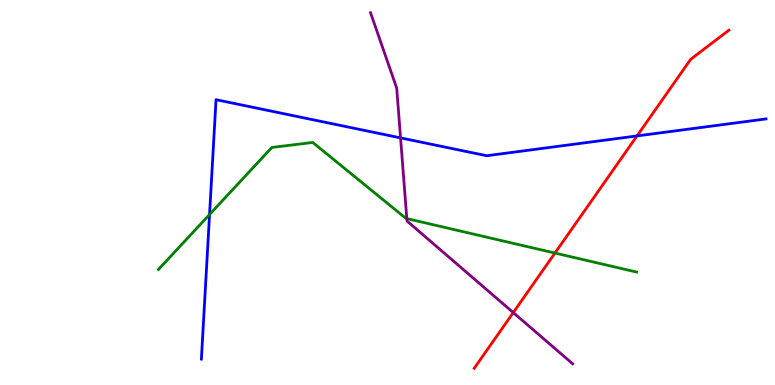[{'lines': ['blue', 'red'], 'intersections': [{'x': 8.22, 'y': 6.47}]}, {'lines': ['green', 'red'], 'intersections': [{'x': 7.16, 'y': 3.43}]}, {'lines': ['purple', 'red'], 'intersections': [{'x': 6.62, 'y': 1.88}]}, {'lines': ['blue', 'green'], 'intersections': [{'x': 2.7, 'y': 4.43}]}, {'lines': ['blue', 'purple'], 'intersections': [{'x': 5.17, 'y': 6.42}]}, {'lines': ['green', 'purple'], 'intersections': [{'x': 5.25, 'y': 4.32}]}]